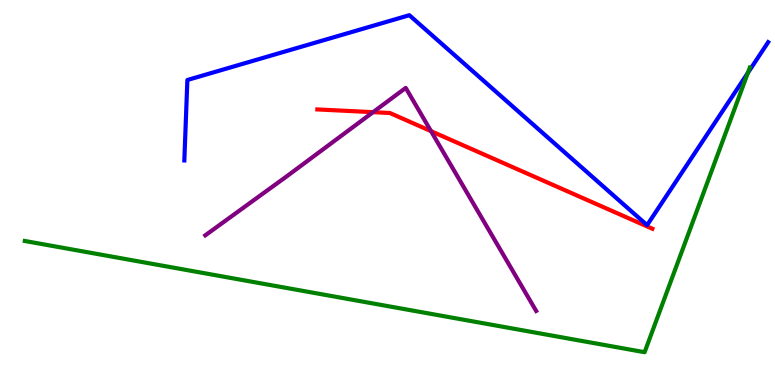[{'lines': ['blue', 'red'], 'intersections': []}, {'lines': ['green', 'red'], 'intersections': []}, {'lines': ['purple', 'red'], 'intersections': [{'x': 4.81, 'y': 7.09}, {'x': 5.56, 'y': 6.59}]}, {'lines': ['blue', 'green'], 'intersections': [{'x': 9.65, 'y': 8.11}]}, {'lines': ['blue', 'purple'], 'intersections': []}, {'lines': ['green', 'purple'], 'intersections': []}]